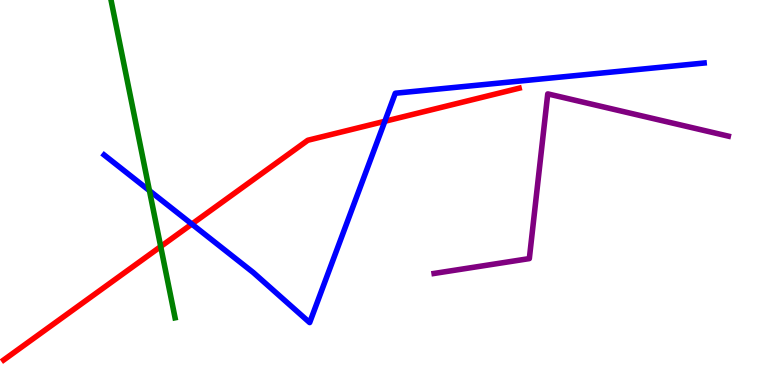[{'lines': ['blue', 'red'], 'intersections': [{'x': 2.48, 'y': 4.18}, {'x': 4.97, 'y': 6.85}]}, {'lines': ['green', 'red'], 'intersections': [{'x': 2.07, 'y': 3.6}]}, {'lines': ['purple', 'red'], 'intersections': []}, {'lines': ['blue', 'green'], 'intersections': [{'x': 1.93, 'y': 5.05}]}, {'lines': ['blue', 'purple'], 'intersections': []}, {'lines': ['green', 'purple'], 'intersections': []}]